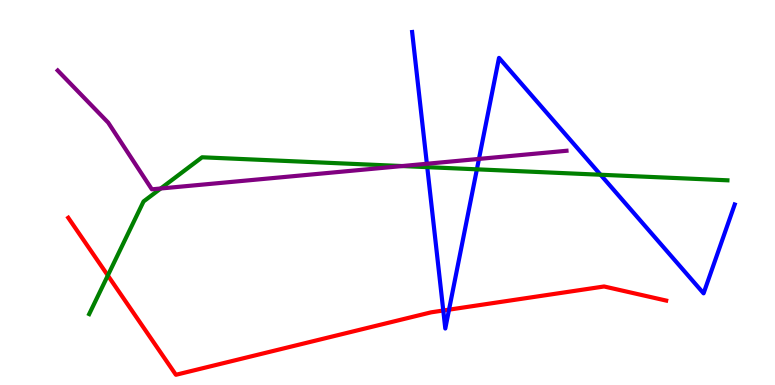[{'lines': ['blue', 'red'], 'intersections': [{'x': 5.72, 'y': 1.93}, {'x': 5.79, 'y': 1.96}]}, {'lines': ['green', 'red'], 'intersections': [{'x': 1.39, 'y': 2.84}]}, {'lines': ['purple', 'red'], 'intersections': []}, {'lines': ['blue', 'green'], 'intersections': [{'x': 5.51, 'y': 5.66}, {'x': 6.15, 'y': 5.6}, {'x': 7.75, 'y': 5.46}]}, {'lines': ['blue', 'purple'], 'intersections': [{'x': 5.51, 'y': 5.75}, {'x': 6.18, 'y': 5.87}]}, {'lines': ['green', 'purple'], 'intersections': [{'x': 2.07, 'y': 5.1}, {'x': 5.19, 'y': 5.69}]}]